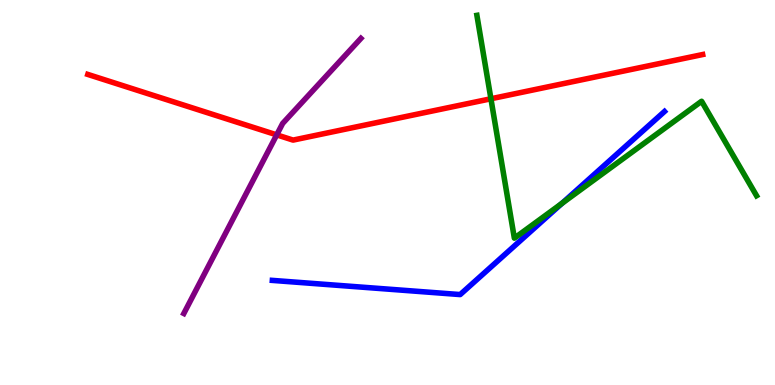[{'lines': ['blue', 'red'], 'intersections': []}, {'lines': ['green', 'red'], 'intersections': [{'x': 6.33, 'y': 7.43}]}, {'lines': ['purple', 'red'], 'intersections': [{'x': 3.57, 'y': 6.5}]}, {'lines': ['blue', 'green'], 'intersections': [{'x': 7.25, 'y': 4.72}]}, {'lines': ['blue', 'purple'], 'intersections': []}, {'lines': ['green', 'purple'], 'intersections': []}]